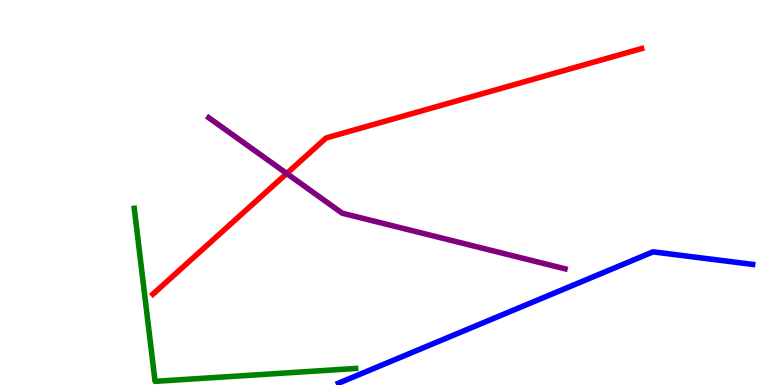[{'lines': ['blue', 'red'], 'intersections': []}, {'lines': ['green', 'red'], 'intersections': []}, {'lines': ['purple', 'red'], 'intersections': [{'x': 3.7, 'y': 5.49}]}, {'lines': ['blue', 'green'], 'intersections': []}, {'lines': ['blue', 'purple'], 'intersections': []}, {'lines': ['green', 'purple'], 'intersections': []}]